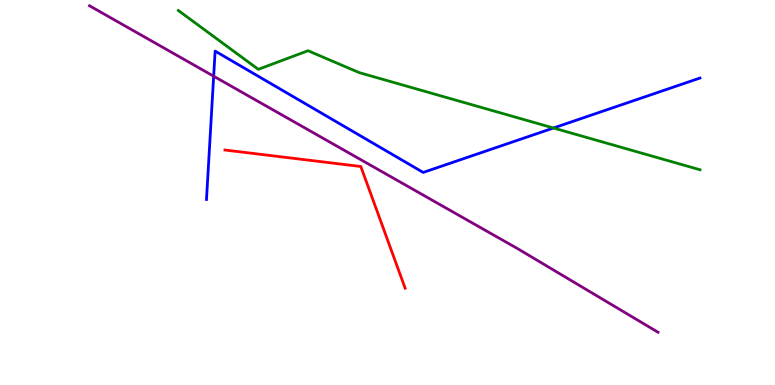[{'lines': ['blue', 'red'], 'intersections': []}, {'lines': ['green', 'red'], 'intersections': []}, {'lines': ['purple', 'red'], 'intersections': []}, {'lines': ['blue', 'green'], 'intersections': [{'x': 7.14, 'y': 6.68}]}, {'lines': ['blue', 'purple'], 'intersections': [{'x': 2.76, 'y': 8.02}]}, {'lines': ['green', 'purple'], 'intersections': []}]